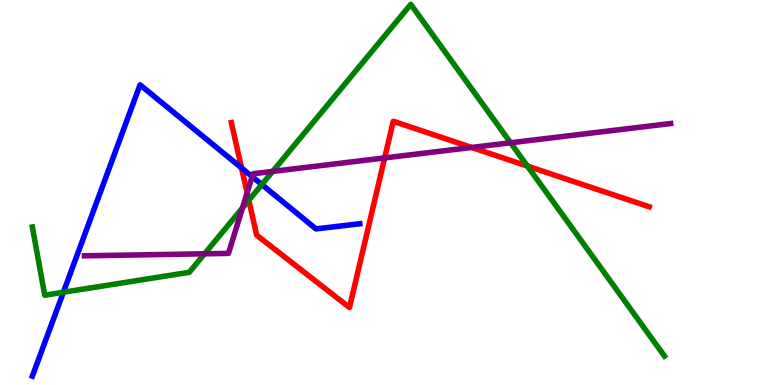[{'lines': ['blue', 'red'], 'intersections': [{'x': 3.12, 'y': 5.64}]}, {'lines': ['green', 'red'], 'intersections': [{'x': 3.21, 'y': 4.8}, {'x': 6.81, 'y': 5.69}]}, {'lines': ['purple', 'red'], 'intersections': [{'x': 3.19, 'y': 4.99}, {'x': 4.96, 'y': 5.9}, {'x': 6.09, 'y': 6.17}]}, {'lines': ['blue', 'green'], 'intersections': [{'x': 0.818, 'y': 2.41}, {'x': 3.38, 'y': 5.21}]}, {'lines': ['blue', 'purple'], 'intersections': [{'x': 3.25, 'y': 5.41}]}, {'lines': ['green', 'purple'], 'intersections': [{'x': 2.64, 'y': 3.41}, {'x': 3.13, 'y': 4.6}, {'x': 3.52, 'y': 5.55}, {'x': 6.59, 'y': 6.29}]}]